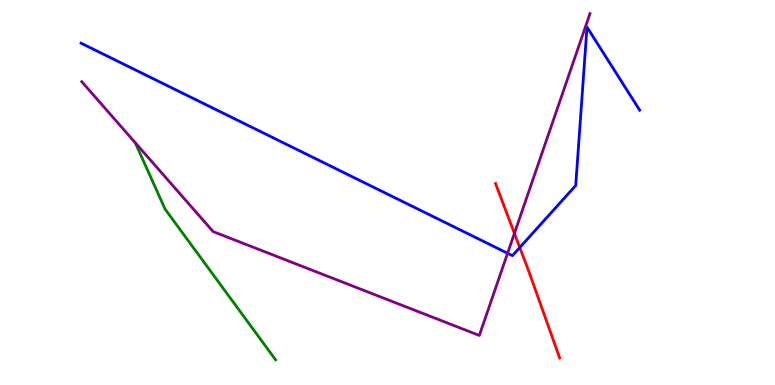[{'lines': ['blue', 'red'], 'intersections': [{'x': 6.71, 'y': 3.57}]}, {'lines': ['green', 'red'], 'intersections': []}, {'lines': ['purple', 'red'], 'intersections': [{'x': 6.64, 'y': 3.94}]}, {'lines': ['blue', 'green'], 'intersections': []}, {'lines': ['blue', 'purple'], 'intersections': [{'x': 6.55, 'y': 3.42}]}, {'lines': ['green', 'purple'], 'intersections': []}]